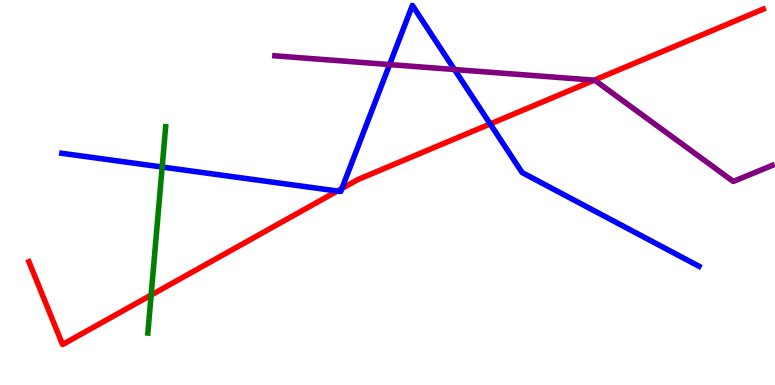[{'lines': ['blue', 'red'], 'intersections': [{'x': 4.35, 'y': 5.04}, {'x': 4.41, 'y': 5.1}, {'x': 6.33, 'y': 6.78}]}, {'lines': ['green', 'red'], 'intersections': [{'x': 1.95, 'y': 2.34}]}, {'lines': ['purple', 'red'], 'intersections': [{'x': 7.67, 'y': 7.92}]}, {'lines': ['blue', 'green'], 'intersections': [{'x': 2.09, 'y': 5.66}]}, {'lines': ['blue', 'purple'], 'intersections': [{'x': 5.03, 'y': 8.32}, {'x': 5.86, 'y': 8.19}]}, {'lines': ['green', 'purple'], 'intersections': []}]